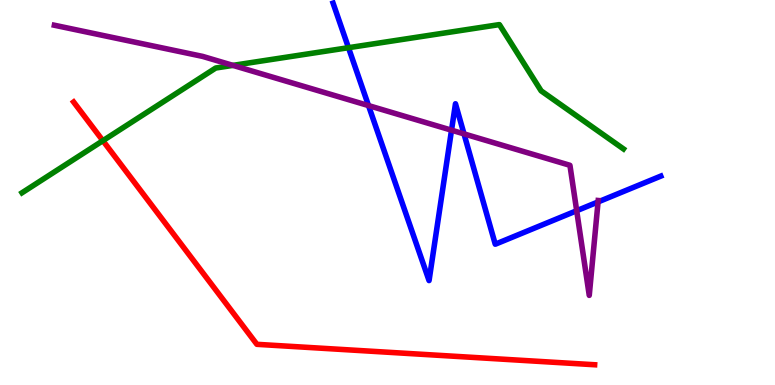[{'lines': ['blue', 'red'], 'intersections': []}, {'lines': ['green', 'red'], 'intersections': [{'x': 1.33, 'y': 6.35}]}, {'lines': ['purple', 'red'], 'intersections': []}, {'lines': ['blue', 'green'], 'intersections': [{'x': 4.5, 'y': 8.76}]}, {'lines': ['blue', 'purple'], 'intersections': [{'x': 4.75, 'y': 7.26}, {'x': 5.83, 'y': 6.62}, {'x': 5.99, 'y': 6.52}, {'x': 7.44, 'y': 4.53}, {'x': 7.72, 'y': 4.76}]}, {'lines': ['green', 'purple'], 'intersections': [{'x': 3.01, 'y': 8.3}]}]